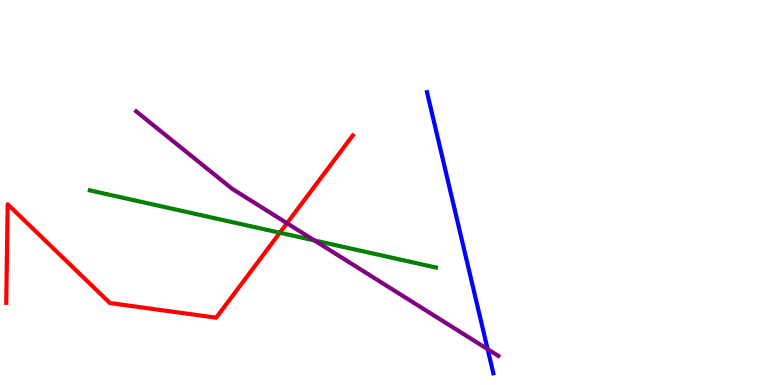[{'lines': ['blue', 'red'], 'intersections': []}, {'lines': ['green', 'red'], 'intersections': [{'x': 3.61, 'y': 3.95}]}, {'lines': ['purple', 'red'], 'intersections': [{'x': 3.7, 'y': 4.2}]}, {'lines': ['blue', 'green'], 'intersections': []}, {'lines': ['blue', 'purple'], 'intersections': [{'x': 6.29, 'y': 0.931}]}, {'lines': ['green', 'purple'], 'intersections': [{'x': 4.06, 'y': 3.75}]}]